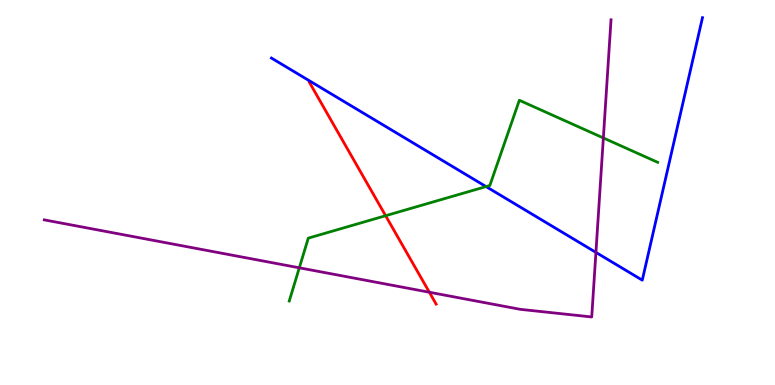[{'lines': ['blue', 'red'], 'intersections': []}, {'lines': ['green', 'red'], 'intersections': [{'x': 4.98, 'y': 4.4}]}, {'lines': ['purple', 'red'], 'intersections': [{'x': 5.54, 'y': 2.41}]}, {'lines': ['blue', 'green'], 'intersections': [{'x': 6.27, 'y': 5.15}]}, {'lines': ['blue', 'purple'], 'intersections': [{'x': 7.69, 'y': 3.44}]}, {'lines': ['green', 'purple'], 'intersections': [{'x': 3.86, 'y': 3.04}, {'x': 7.79, 'y': 6.42}]}]